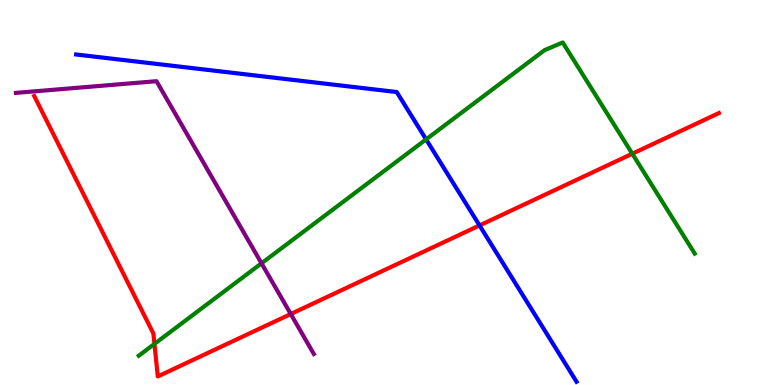[{'lines': ['blue', 'red'], 'intersections': [{'x': 6.19, 'y': 4.14}]}, {'lines': ['green', 'red'], 'intersections': [{'x': 1.99, 'y': 1.07}, {'x': 8.16, 'y': 6.01}]}, {'lines': ['purple', 'red'], 'intersections': [{'x': 3.75, 'y': 1.84}]}, {'lines': ['blue', 'green'], 'intersections': [{'x': 5.5, 'y': 6.38}]}, {'lines': ['blue', 'purple'], 'intersections': []}, {'lines': ['green', 'purple'], 'intersections': [{'x': 3.37, 'y': 3.16}]}]